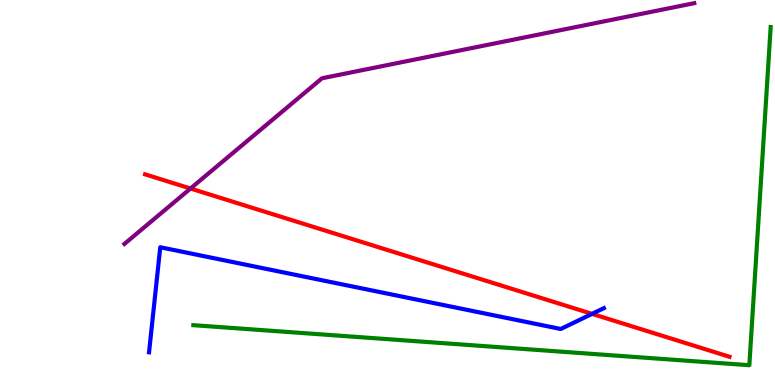[{'lines': ['blue', 'red'], 'intersections': [{'x': 7.64, 'y': 1.85}]}, {'lines': ['green', 'red'], 'intersections': []}, {'lines': ['purple', 'red'], 'intersections': [{'x': 2.46, 'y': 5.1}]}, {'lines': ['blue', 'green'], 'intersections': []}, {'lines': ['blue', 'purple'], 'intersections': []}, {'lines': ['green', 'purple'], 'intersections': []}]